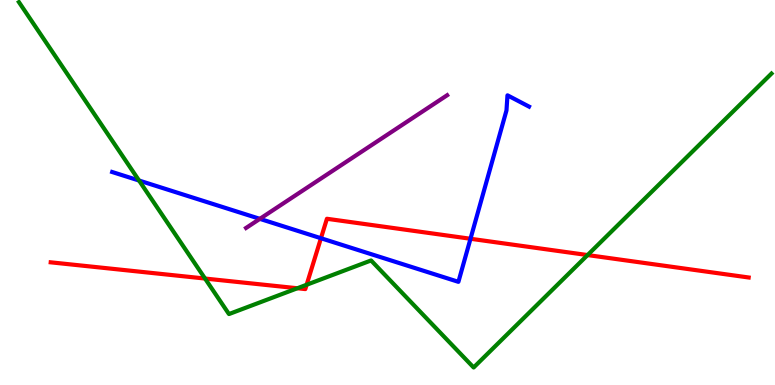[{'lines': ['blue', 'red'], 'intersections': [{'x': 4.14, 'y': 3.81}, {'x': 6.07, 'y': 3.8}]}, {'lines': ['green', 'red'], 'intersections': [{'x': 2.65, 'y': 2.76}, {'x': 3.84, 'y': 2.51}, {'x': 3.96, 'y': 2.6}, {'x': 7.58, 'y': 3.38}]}, {'lines': ['purple', 'red'], 'intersections': []}, {'lines': ['blue', 'green'], 'intersections': [{'x': 1.79, 'y': 5.31}]}, {'lines': ['blue', 'purple'], 'intersections': [{'x': 3.35, 'y': 4.32}]}, {'lines': ['green', 'purple'], 'intersections': []}]